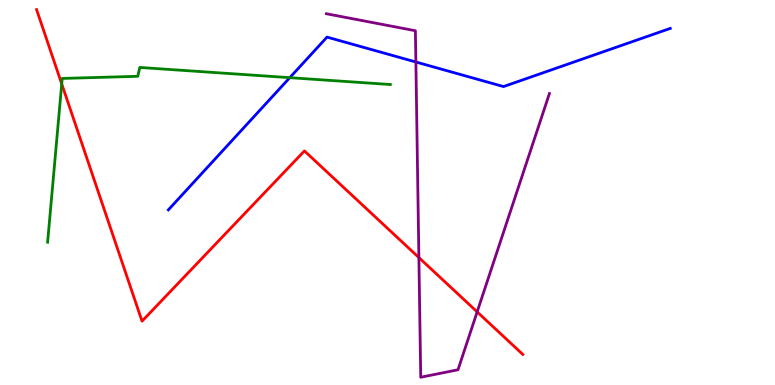[{'lines': ['blue', 'red'], 'intersections': []}, {'lines': ['green', 'red'], 'intersections': [{'x': 0.796, 'y': 7.82}]}, {'lines': ['purple', 'red'], 'intersections': [{'x': 5.41, 'y': 3.31}, {'x': 6.16, 'y': 1.9}]}, {'lines': ['blue', 'green'], 'intersections': [{'x': 3.74, 'y': 7.98}]}, {'lines': ['blue', 'purple'], 'intersections': [{'x': 5.37, 'y': 8.39}]}, {'lines': ['green', 'purple'], 'intersections': []}]